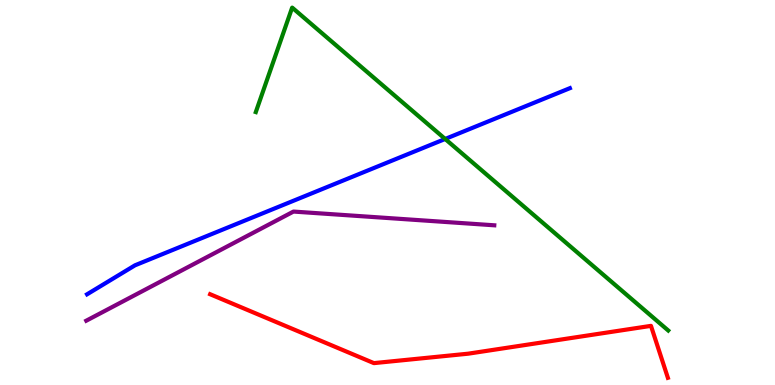[{'lines': ['blue', 'red'], 'intersections': []}, {'lines': ['green', 'red'], 'intersections': []}, {'lines': ['purple', 'red'], 'intersections': []}, {'lines': ['blue', 'green'], 'intersections': [{'x': 5.74, 'y': 6.39}]}, {'lines': ['blue', 'purple'], 'intersections': []}, {'lines': ['green', 'purple'], 'intersections': []}]